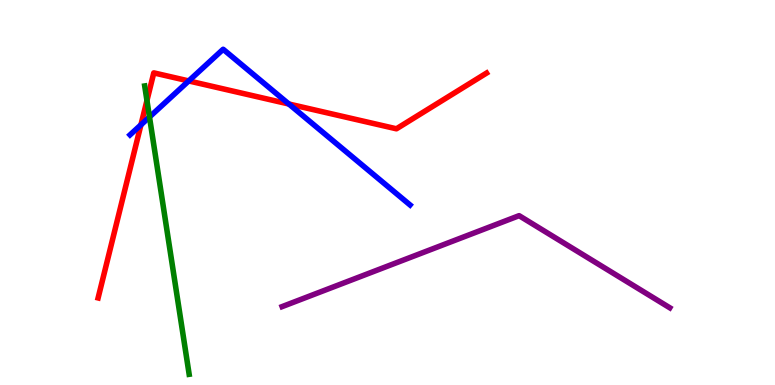[{'lines': ['blue', 'red'], 'intersections': [{'x': 1.82, 'y': 6.76}, {'x': 2.44, 'y': 7.9}, {'x': 3.73, 'y': 7.3}]}, {'lines': ['green', 'red'], 'intersections': [{'x': 1.9, 'y': 7.39}]}, {'lines': ['purple', 'red'], 'intersections': []}, {'lines': ['blue', 'green'], 'intersections': [{'x': 1.93, 'y': 6.96}]}, {'lines': ['blue', 'purple'], 'intersections': []}, {'lines': ['green', 'purple'], 'intersections': []}]